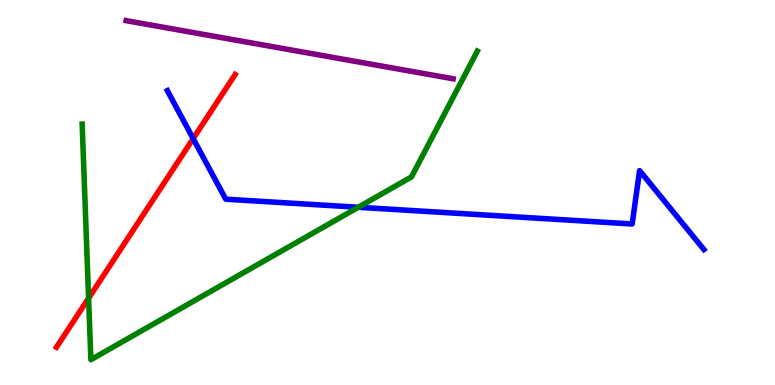[{'lines': ['blue', 'red'], 'intersections': [{'x': 2.49, 'y': 6.4}]}, {'lines': ['green', 'red'], 'intersections': [{'x': 1.14, 'y': 2.25}]}, {'lines': ['purple', 'red'], 'intersections': []}, {'lines': ['blue', 'green'], 'intersections': [{'x': 4.62, 'y': 4.62}]}, {'lines': ['blue', 'purple'], 'intersections': []}, {'lines': ['green', 'purple'], 'intersections': []}]